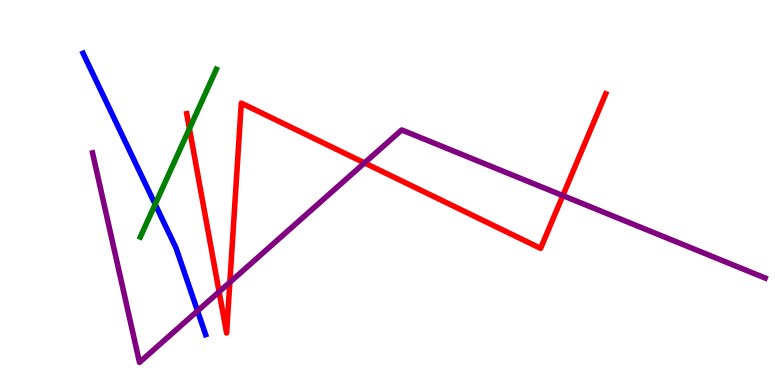[{'lines': ['blue', 'red'], 'intersections': []}, {'lines': ['green', 'red'], 'intersections': [{'x': 2.44, 'y': 6.66}]}, {'lines': ['purple', 'red'], 'intersections': [{'x': 2.83, 'y': 2.42}, {'x': 2.97, 'y': 2.67}, {'x': 4.7, 'y': 5.77}, {'x': 7.26, 'y': 4.92}]}, {'lines': ['blue', 'green'], 'intersections': [{'x': 2.0, 'y': 4.69}]}, {'lines': ['blue', 'purple'], 'intersections': [{'x': 2.55, 'y': 1.92}]}, {'lines': ['green', 'purple'], 'intersections': []}]